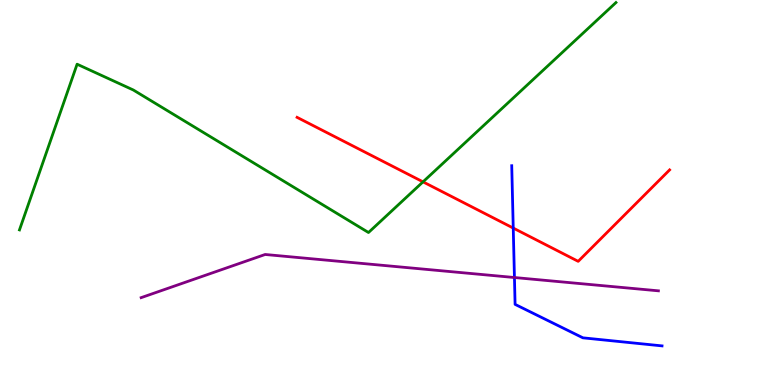[{'lines': ['blue', 'red'], 'intersections': [{'x': 6.62, 'y': 4.08}]}, {'lines': ['green', 'red'], 'intersections': [{'x': 5.46, 'y': 5.28}]}, {'lines': ['purple', 'red'], 'intersections': []}, {'lines': ['blue', 'green'], 'intersections': []}, {'lines': ['blue', 'purple'], 'intersections': [{'x': 6.64, 'y': 2.79}]}, {'lines': ['green', 'purple'], 'intersections': []}]